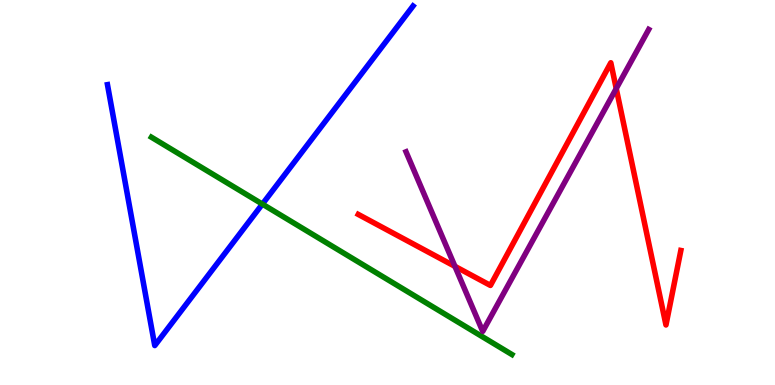[{'lines': ['blue', 'red'], 'intersections': []}, {'lines': ['green', 'red'], 'intersections': []}, {'lines': ['purple', 'red'], 'intersections': [{'x': 5.87, 'y': 3.08}, {'x': 7.95, 'y': 7.7}]}, {'lines': ['blue', 'green'], 'intersections': [{'x': 3.39, 'y': 4.7}]}, {'lines': ['blue', 'purple'], 'intersections': []}, {'lines': ['green', 'purple'], 'intersections': []}]